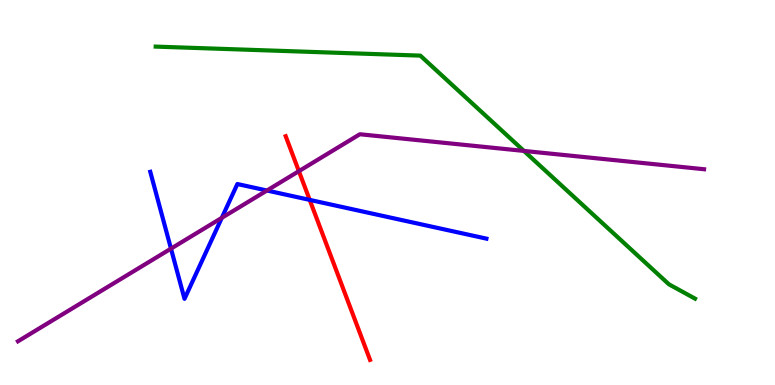[{'lines': ['blue', 'red'], 'intersections': [{'x': 4.0, 'y': 4.81}]}, {'lines': ['green', 'red'], 'intersections': []}, {'lines': ['purple', 'red'], 'intersections': [{'x': 3.86, 'y': 5.55}]}, {'lines': ['blue', 'green'], 'intersections': []}, {'lines': ['blue', 'purple'], 'intersections': [{'x': 2.21, 'y': 3.54}, {'x': 2.86, 'y': 4.34}, {'x': 3.44, 'y': 5.05}]}, {'lines': ['green', 'purple'], 'intersections': [{'x': 6.76, 'y': 6.08}]}]